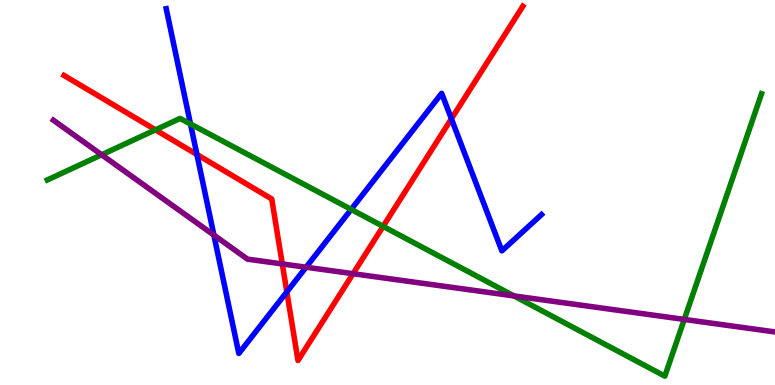[{'lines': ['blue', 'red'], 'intersections': [{'x': 2.54, 'y': 5.99}, {'x': 3.7, 'y': 2.42}, {'x': 5.82, 'y': 6.91}]}, {'lines': ['green', 'red'], 'intersections': [{'x': 2.01, 'y': 6.63}, {'x': 4.94, 'y': 4.12}]}, {'lines': ['purple', 'red'], 'intersections': [{'x': 3.64, 'y': 3.14}, {'x': 4.56, 'y': 2.89}]}, {'lines': ['blue', 'green'], 'intersections': [{'x': 2.46, 'y': 6.78}, {'x': 4.53, 'y': 4.56}]}, {'lines': ['blue', 'purple'], 'intersections': [{'x': 2.76, 'y': 3.89}, {'x': 3.95, 'y': 3.06}]}, {'lines': ['green', 'purple'], 'intersections': [{'x': 1.31, 'y': 5.98}, {'x': 6.63, 'y': 2.31}, {'x': 8.83, 'y': 1.7}]}]